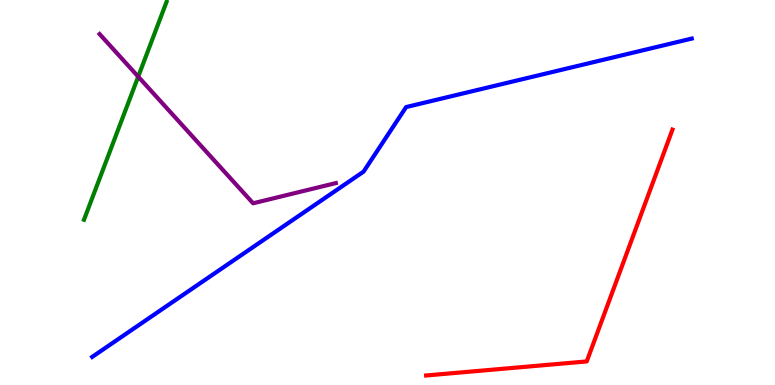[{'lines': ['blue', 'red'], 'intersections': []}, {'lines': ['green', 'red'], 'intersections': []}, {'lines': ['purple', 'red'], 'intersections': []}, {'lines': ['blue', 'green'], 'intersections': []}, {'lines': ['blue', 'purple'], 'intersections': []}, {'lines': ['green', 'purple'], 'intersections': [{'x': 1.78, 'y': 8.01}]}]